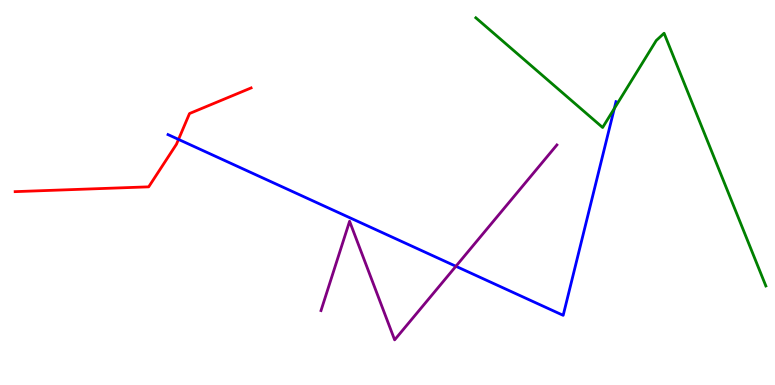[{'lines': ['blue', 'red'], 'intersections': [{'x': 2.3, 'y': 6.38}]}, {'lines': ['green', 'red'], 'intersections': []}, {'lines': ['purple', 'red'], 'intersections': []}, {'lines': ['blue', 'green'], 'intersections': [{'x': 7.93, 'y': 7.18}]}, {'lines': ['blue', 'purple'], 'intersections': [{'x': 5.88, 'y': 3.08}]}, {'lines': ['green', 'purple'], 'intersections': []}]